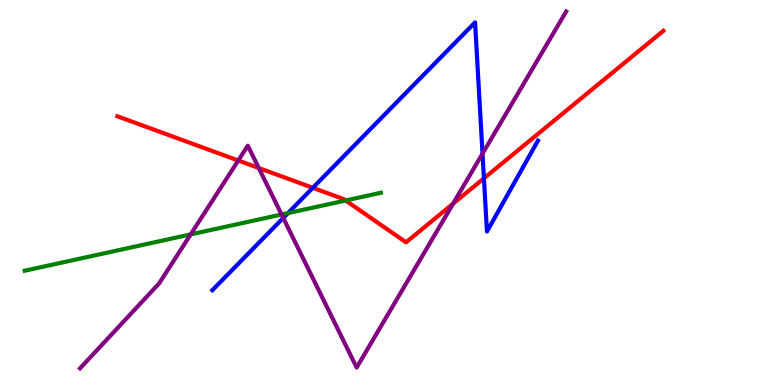[{'lines': ['blue', 'red'], 'intersections': [{'x': 4.04, 'y': 5.12}, {'x': 6.24, 'y': 5.37}]}, {'lines': ['green', 'red'], 'intersections': [{'x': 4.46, 'y': 4.79}]}, {'lines': ['purple', 'red'], 'intersections': [{'x': 3.07, 'y': 5.83}, {'x': 3.34, 'y': 5.64}, {'x': 5.85, 'y': 4.71}]}, {'lines': ['blue', 'green'], 'intersections': [{'x': 3.72, 'y': 4.46}]}, {'lines': ['blue', 'purple'], 'intersections': [{'x': 3.65, 'y': 4.34}, {'x': 6.23, 'y': 6.01}]}, {'lines': ['green', 'purple'], 'intersections': [{'x': 2.46, 'y': 3.91}, {'x': 3.63, 'y': 4.43}]}]